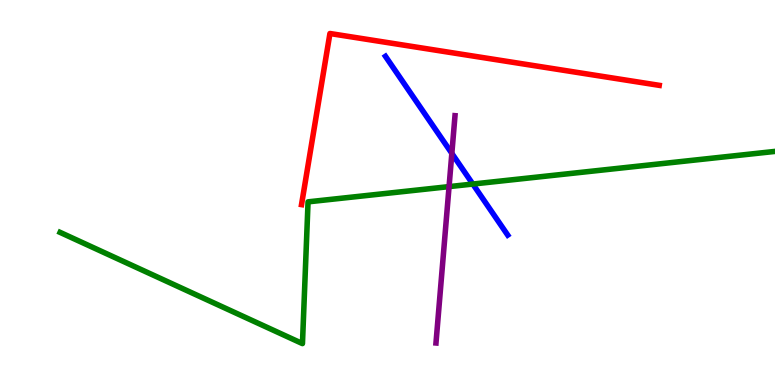[{'lines': ['blue', 'red'], 'intersections': []}, {'lines': ['green', 'red'], 'intersections': []}, {'lines': ['purple', 'red'], 'intersections': []}, {'lines': ['blue', 'green'], 'intersections': [{'x': 6.1, 'y': 5.22}]}, {'lines': ['blue', 'purple'], 'intersections': [{'x': 5.83, 'y': 6.02}]}, {'lines': ['green', 'purple'], 'intersections': [{'x': 5.79, 'y': 5.15}]}]